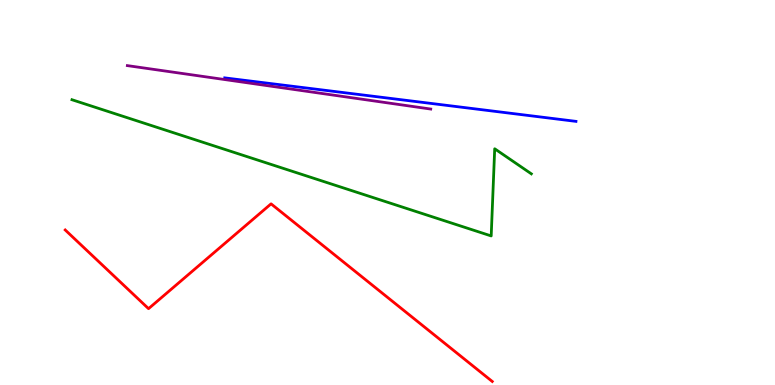[{'lines': ['blue', 'red'], 'intersections': []}, {'lines': ['green', 'red'], 'intersections': []}, {'lines': ['purple', 'red'], 'intersections': []}, {'lines': ['blue', 'green'], 'intersections': []}, {'lines': ['blue', 'purple'], 'intersections': []}, {'lines': ['green', 'purple'], 'intersections': []}]